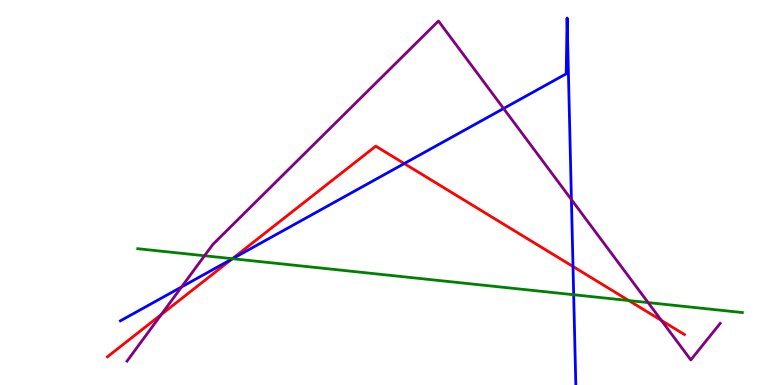[{'lines': ['blue', 'red'], 'intersections': [{'x': 2.99, 'y': 3.27}, {'x': 5.22, 'y': 5.75}, {'x': 7.39, 'y': 3.08}]}, {'lines': ['green', 'red'], 'intersections': [{'x': 3.0, 'y': 3.28}, {'x': 8.11, 'y': 2.19}]}, {'lines': ['purple', 'red'], 'intersections': [{'x': 2.08, 'y': 1.83}, {'x': 8.53, 'y': 1.68}]}, {'lines': ['blue', 'green'], 'intersections': [{'x': 3.0, 'y': 3.28}, {'x': 7.4, 'y': 2.34}]}, {'lines': ['blue', 'purple'], 'intersections': [{'x': 2.34, 'y': 2.55}, {'x': 6.5, 'y': 7.18}, {'x': 7.37, 'y': 4.82}]}, {'lines': ['green', 'purple'], 'intersections': [{'x': 2.64, 'y': 3.36}, {'x': 8.36, 'y': 2.14}]}]